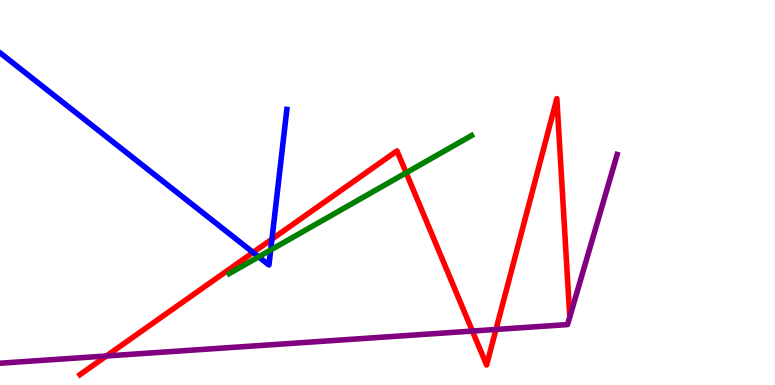[{'lines': ['blue', 'red'], 'intersections': [{'x': 3.27, 'y': 3.44}, {'x': 3.51, 'y': 3.79}]}, {'lines': ['green', 'red'], 'intersections': [{'x': 5.24, 'y': 5.51}]}, {'lines': ['purple', 'red'], 'intersections': [{'x': 1.37, 'y': 0.754}, {'x': 6.1, 'y': 1.4}, {'x': 6.4, 'y': 1.44}]}, {'lines': ['blue', 'green'], 'intersections': [{'x': 3.34, 'y': 3.33}, {'x': 3.49, 'y': 3.51}]}, {'lines': ['blue', 'purple'], 'intersections': []}, {'lines': ['green', 'purple'], 'intersections': []}]